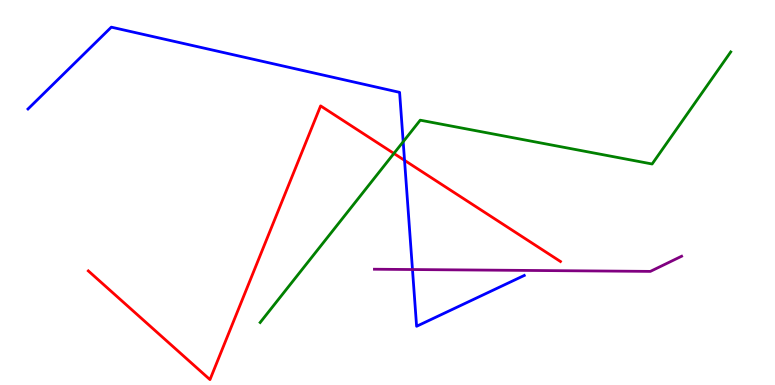[{'lines': ['blue', 'red'], 'intersections': [{'x': 5.22, 'y': 5.84}]}, {'lines': ['green', 'red'], 'intersections': [{'x': 5.08, 'y': 6.01}]}, {'lines': ['purple', 'red'], 'intersections': []}, {'lines': ['blue', 'green'], 'intersections': [{'x': 5.2, 'y': 6.32}]}, {'lines': ['blue', 'purple'], 'intersections': [{'x': 5.32, 'y': 3.0}]}, {'lines': ['green', 'purple'], 'intersections': []}]